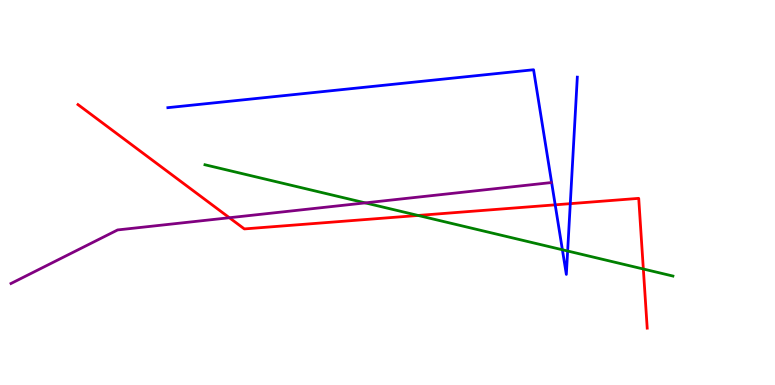[{'lines': ['blue', 'red'], 'intersections': [{'x': 7.16, 'y': 4.68}, {'x': 7.36, 'y': 4.71}]}, {'lines': ['green', 'red'], 'intersections': [{'x': 5.4, 'y': 4.4}, {'x': 8.3, 'y': 3.01}]}, {'lines': ['purple', 'red'], 'intersections': [{'x': 2.96, 'y': 4.34}]}, {'lines': ['blue', 'green'], 'intersections': [{'x': 7.26, 'y': 3.51}, {'x': 7.32, 'y': 3.48}]}, {'lines': ['blue', 'purple'], 'intersections': []}, {'lines': ['green', 'purple'], 'intersections': [{'x': 4.71, 'y': 4.73}]}]